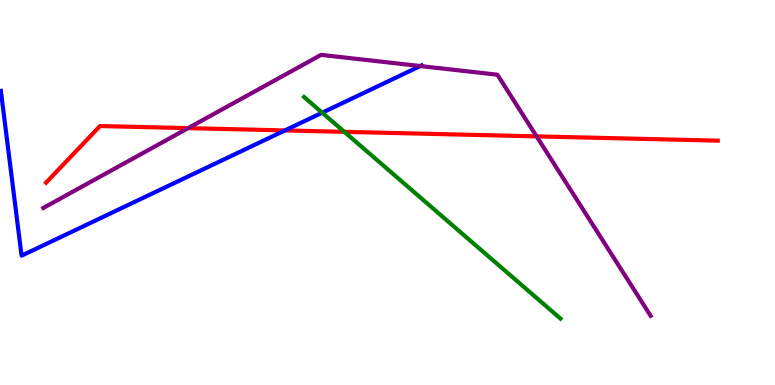[{'lines': ['blue', 'red'], 'intersections': [{'x': 3.68, 'y': 6.61}]}, {'lines': ['green', 'red'], 'intersections': [{'x': 4.44, 'y': 6.58}]}, {'lines': ['purple', 'red'], 'intersections': [{'x': 2.43, 'y': 6.67}, {'x': 6.92, 'y': 6.46}]}, {'lines': ['blue', 'green'], 'intersections': [{'x': 4.16, 'y': 7.07}]}, {'lines': ['blue', 'purple'], 'intersections': [{'x': 5.42, 'y': 8.28}]}, {'lines': ['green', 'purple'], 'intersections': []}]